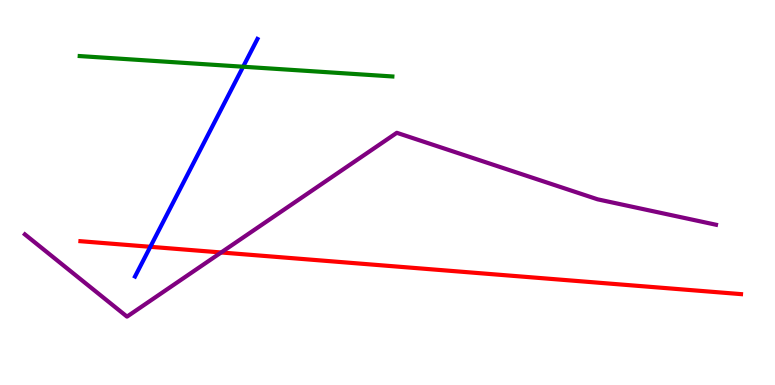[{'lines': ['blue', 'red'], 'intersections': [{'x': 1.94, 'y': 3.59}]}, {'lines': ['green', 'red'], 'intersections': []}, {'lines': ['purple', 'red'], 'intersections': [{'x': 2.85, 'y': 3.44}]}, {'lines': ['blue', 'green'], 'intersections': [{'x': 3.14, 'y': 8.27}]}, {'lines': ['blue', 'purple'], 'intersections': []}, {'lines': ['green', 'purple'], 'intersections': []}]